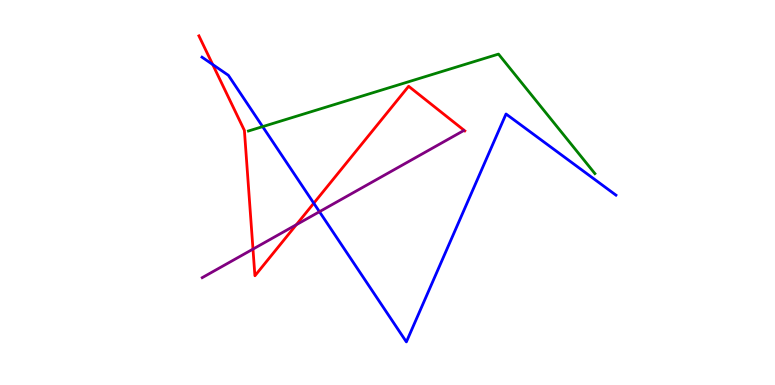[{'lines': ['blue', 'red'], 'intersections': [{'x': 2.74, 'y': 8.32}, {'x': 4.05, 'y': 4.72}]}, {'lines': ['green', 'red'], 'intersections': []}, {'lines': ['purple', 'red'], 'intersections': [{'x': 3.26, 'y': 3.53}, {'x': 3.82, 'y': 4.16}]}, {'lines': ['blue', 'green'], 'intersections': [{'x': 3.39, 'y': 6.71}]}, {'lines': ['blue', 'purple'], 'intersections': [{'x': 4.12, 'y': 4.5}]}, {'lines': ['green', 'purple'], 'intersections': []}]